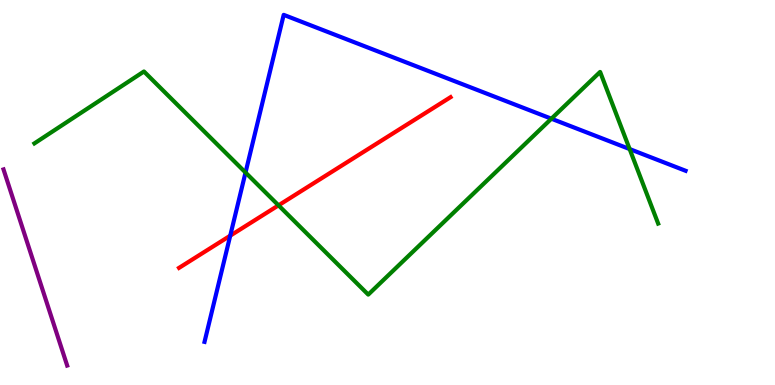[{'lines': ['blue', 'red'], 'intersections': [{'x': 2.97, 'y': 3.88}]}, {'lines': ['green', 'red'], 'intersections': [{'x': 3.59, 'y': 4.67}]}, {'lines': ['purple', 'red'], 'intersections': []}, {'lines': ['blue', 'green'], 'intersections': [{'x': 3.17, 'y': 5.52}, {'x': 7.11, 'y': 6.92}, {'x': 8.12, 'y': 6.13}]}, {'lines': ['blue', 'purple'], 'intersections': []}, {'lines': ['green', 'purple'], 'intersections': []}]